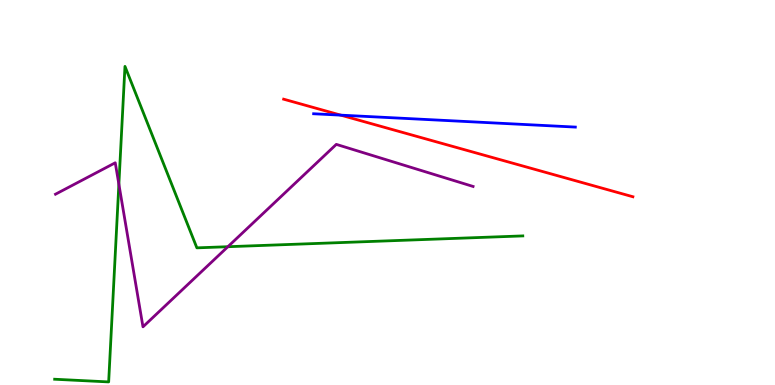[{'lines': ['blue', 'red'], 'intersections': [{'x': 4.4, 'y': 7.01}]}, {'lines': ['green', 'red'], 'intersections': []}, {'lines': ['purple', 'red'], 'intersections': []}, {'lines': ['blue', 'green'], 'intersections': []}, {'lines': ['blue', 'purple'], 'intersections': []}, {'lines': ['green', 'purple'], 'intersections': [{'x': 1.53, 'y': 5.21}, {'x': 2.94, 'y': 3.59}]}]